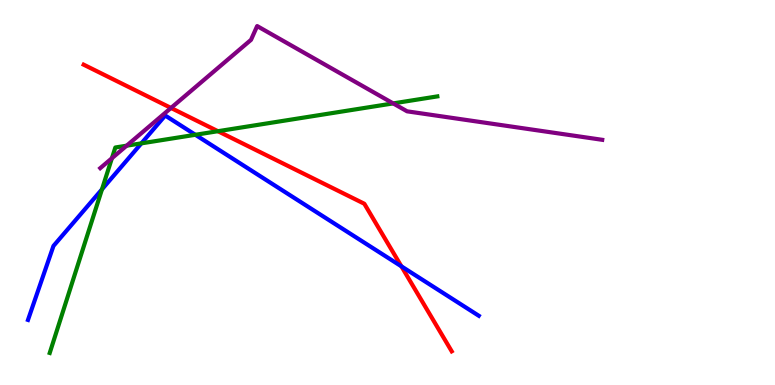[{'lines': ['blue', 'red'], 'intersections': [{'x': 5.18, 'y': 3.08}]}, {'lines': ['green', 'red'], 'intersections': [{'x': 2.81, 'y': 6.59}]}, {'lines': ['purple', 'red'], 'intersections': [{'x': 2.21, 'y': 7.2}]}, {'lines': ['blue', 'green'], 'intersections': [{'x': 1.32, 'y': 5.08}, {'x': 1.82, 'y': 6.28}, {'x': 2.52, 'y': 6.5}]}, {'lines': ['blue', 'purple'], 'intersections': []}, {'lines': ['green', 'purple'], 'intersections': [{'x': 1.44, 'y': 5.89}, {'x': 1.63, 'y': 6.22}, {'x': 5.07, 'y': 7.31}]}]